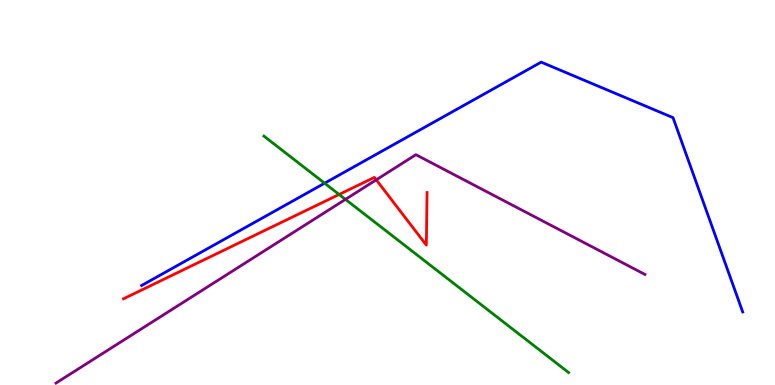[{'lines': ['blue', 'red'], 'intersections': []}, {'lines': ['green', 'red'], 'intersections': [{'x': 4.38, 'y': 4.95}]}, {'lines': ['purple', 'red'], 'intersections': [{'x': 4.86, 'y': 5.33}]}, {'lines': ['blue', 'green'], 'intersections': [{'x': 4.19, 'y': 5.24}]}, {'lines': ['blue', 'purple'], 'intersections': []}, {'lines': ['green', 'purple'], 'intersections': [{'x': 4.46, 'y': 4.82}]}]